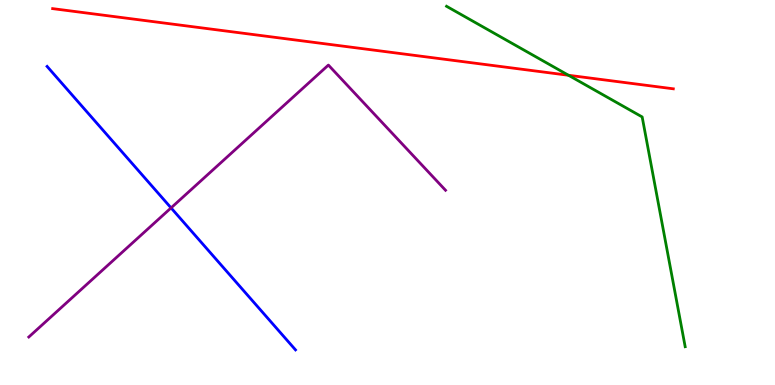[{'lines': ['blue', 'red'], 'intersections': []}, {'lines': ['green', 'red'], 'intersections': [{'x': 7.34, 'y': 8.04}]}, {'lines': ['purple', 'red'], 'intersections': []}, {'lines': ['blue', 'green'], 'intersections': []}, {'lines': ['blue', 'purple'], 'intersections': [{'x': 2.21, 'y': 4.6}]}, {'lines': ['green', 'purple'], 'intersections': []}]